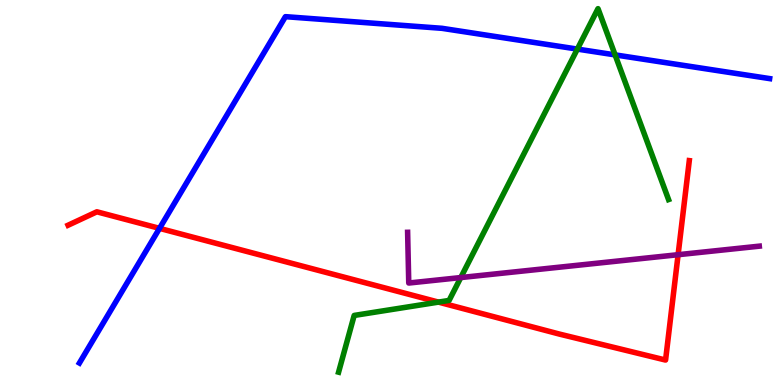[{'lines': ['blue', 'red'], 'intersections': [{'x': 2.06, 'y': 4.07}]}, {'lines': ['green', 'red'], 'intersections': [{'x': 5.66, 'y': 2.15}]}, {'lines': ['purple', 'red'], 'intersections': [{'x': 8.75, 'y': 3.38}]}, {'lines': ['blue', 'green'], 'intersections': [{'x': 7.45, 'y': 8.72}, {'x': 7.94, 'y': 8.57}]}, {'lines': ['blue', 'purple'], 'intersections': []}, {'lines': ['green', 'purple'], 'intersections': [{'x': 5.95, 'y': 2.79}]}]